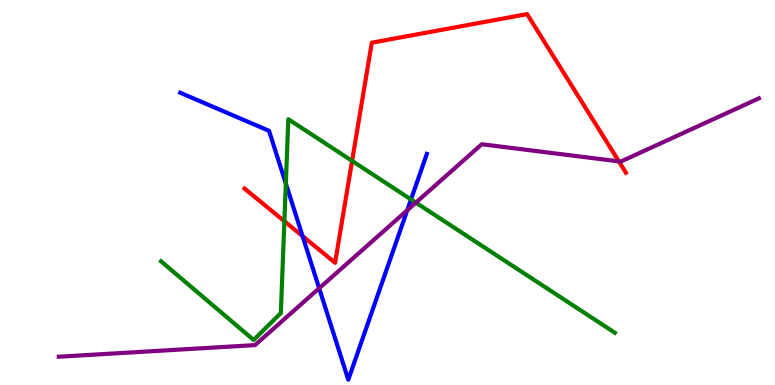[{'lines': ['blue', 'red'], 'intersections': [{'x': 3.9, 'y': 3.87}]}, {'lines': ['green', 'red'], 'intersections': [{'x': 3.67, 'y': 4.25}, {'x': 4.54, 'y': 5.82}]}, {'lines': ['purple', 'red'], 'intersections': [{'x': 7.99, 'y': 5.81}]}, {'lines': ['blue', 'green'], 'intersections': [{'x': 3.69, 'y': 5.23}, {'x': 5.3, 'y': 4.82}]}, {'lines': ['blue', 'purple'], 'intersections': [{'x': 4.12, 'y': 2.51}, {'x': 5.25, 'y': 4.54}]}, {'lines': ['green', 'purple'], 'intersections': [{'x': 5.37, 'y': 4.74}]}]